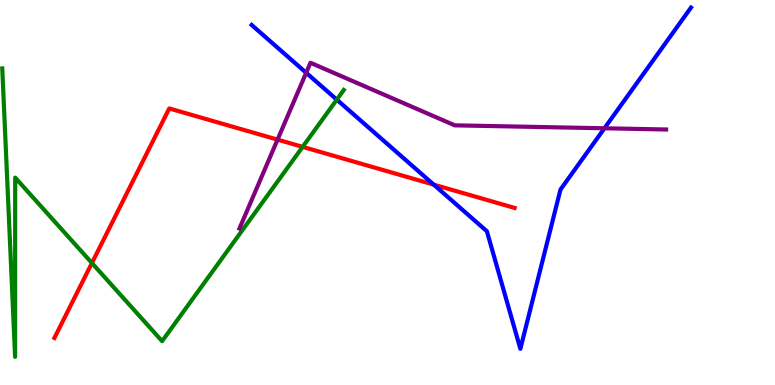[{'lines': ['blue', 'red'], 'intersections': [{'x': 5.6, 'y': 5.2}]}, {'lines': ['green', 'red'], 'intersections': [{'x': 1.19, 'y': 3.17}, {'x': 3.91, 'y': 6.19}]}, {'lines': ['purple', 'red'], 'intersections': [{'x': 3.58, 'y': 6.37}]}, {'lines': ['blue', 'green'], 'intersections': [{'x': 4.35, 'y': 7.41}]}, {'lines': ['blue', 'purple'], 'intersections': [{'x': 3.95, 'y': 8.11}, {'x': 7.8, 'y': 6.67}]}, {'lines': ['green', 'purple'], 'intersections': []}]